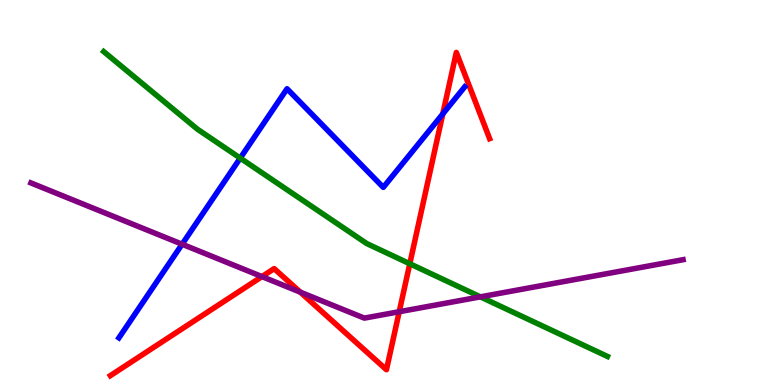[{'lines': ['blue', 'red'], 'intersections': [{'x': 5.71, 'y': 7.04}]}, {'lines': ['green', 'red'], 'intersections': [{'x': 5.29, 'y': 3.15}]}, {'lines': ['purple', 'red'], 'intersections': [{'x': 3.38, 'y': 2.82}, {'x': 3.87, 'y': 2.41}, {'x': 5.15, 'y': 1.9}]}, {'lines': ['blue', 'green'], 'intersections': [{'x': 3.1, 'y': 5.89}]}, {'lines': ['blue', 'purple'], 'intersections': [{'x': 2.35, 'y': 3.66}]}, {'lines': ['green', 'purple'], 'intersections': [{'x': 6.2, 'y': 2.29}]}]